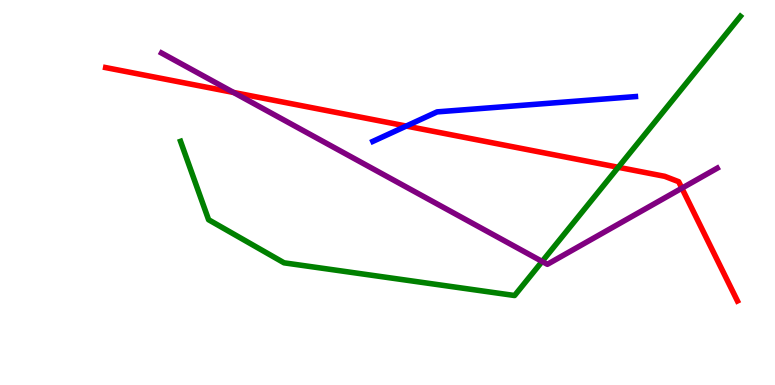[{'lines': ['blue', 'red'], 'intersections': [{'x': 5.24, 'y': 6.73}]}, {'lines': ['green', 'red'], 'intersections': [{'x': 7.98, 'y': 5.65}]}, {'lines': ['purple', 'red'], 'intersections': [{'x': 3.01, 'y': 7.6}, {'x': 8.8, 'y': 5.11}]}, {'lines': ['blue', 'green'], 'intersections': []}, {'lines': ['blue', 'purple'], 'intersections': []}, {'lines': ['green', 'purple'], 'intersections': [{'x': 7.0, 'y': 3.21}]}]